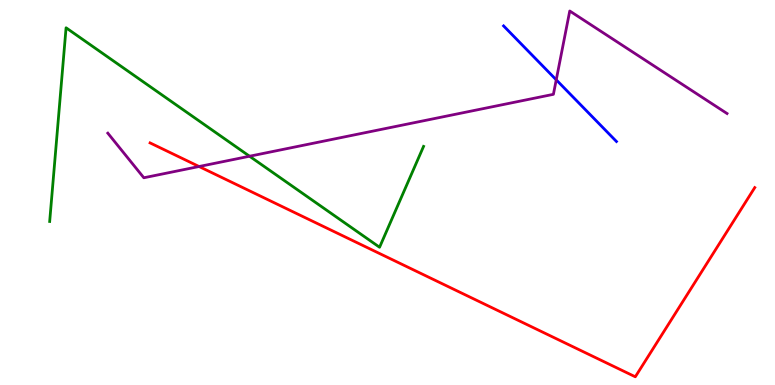[{'lines': ['blue', 'red'], 'intersections': []}, {'lines': ['green', 'red'], 'intersections': []}, {'lines': ['purple', 'red'], 'intersections': [{'x': 2.57, 'y': 5.67}]}, {'lines': ['blue', 'green'], 'intersections': []}, {'lines': ['blue', 'purple'], 'intersections': [{'x': 7.18, 'y': 7.93}]}, {'lines': ['green', 'purple'], 'intersections': [{'x': 3.22, 'y': 5.94}]}]